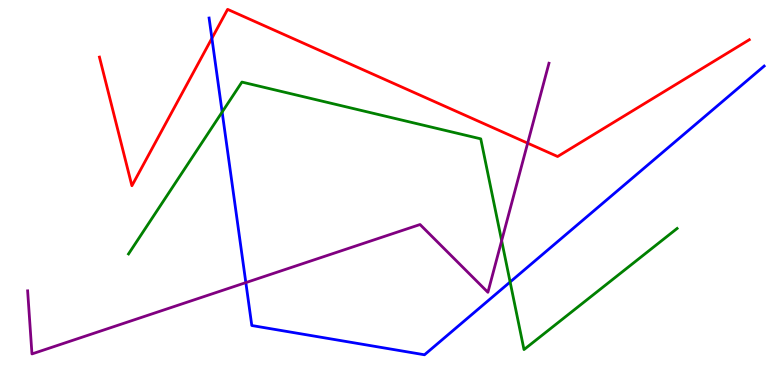[{'lines': ['blue', 'red'], 'intersections': [{'x': 2.73, 'y': 9.01}]}, {'lines': ['green', 'red'], 'intersections': []}, {'lines': ['purple', 'red'], 'intersections': [{'x': 6.81, 'y': 6.28}]}, {'lines': ['blue', 'green'], 'intersections': [{'x': 2.87, 'y': 7.09}, {'x': 6.58, 'y': 2.68}]}, {'lines': ['blue', 'purple'], 'intersections': [{'x': 3.17, 'y': 2.66}]}, {'lines': ['green', 'purple'], 'intersections': [{'x': 6.47, 'y': 3.75}]}]